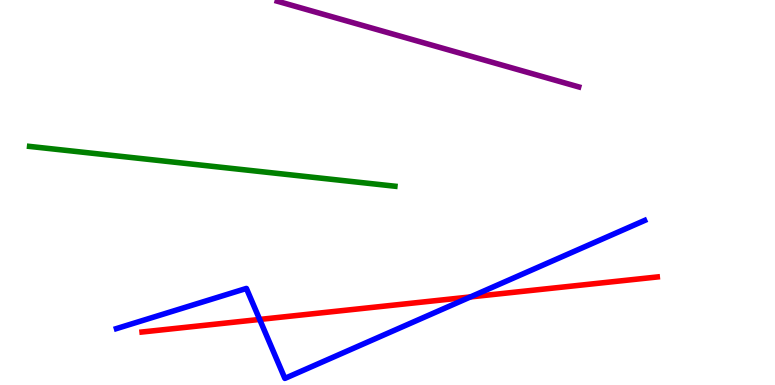[{'lines': ['blue', 'red'], 'intersections': [{'x': 3.35, 'y': 1.7}, {'x': 6.07, 'y': 2.29}]}, {'lines': ['green', 'red'], 'intersections': []}, {'lines': ['purple', 'red'], 'intersections': []}, {'lines': ['blue', 'green'], 'intersections': []}, {'lines': ['blue', 'purple'], 'intersections': []}, {'lines': ['green', 'purple'], 'intersections': []}]